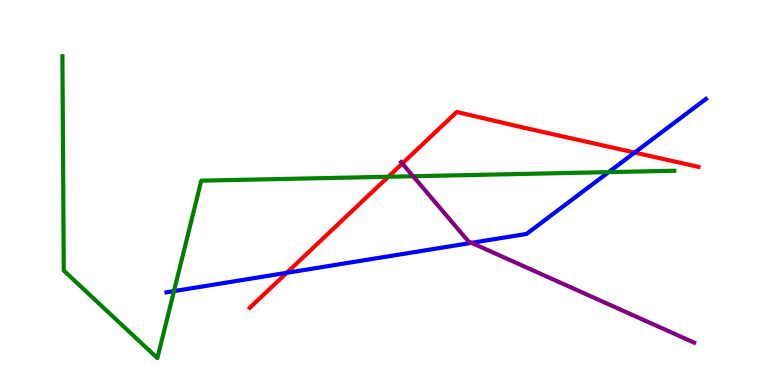[{'lines': ['blue', 'red'], 'intersections': [{'x': 3.7, 'y': 2.91}, {'x': 8.19, 'y': 6.04}]}, {'lines': ['green', 'red'], 'intersections': [{'x': 5.01, 'y': 5.41}]}, {'lines': ['purple', 'red'], 'intersections': [{'x': 5.19, 'y': 5.75}]}, {'lines': ['blue', 'green'], 'intersections': [{'x': 2.24, 'y': 2.44}, {'x': 7.85, 'y': 5.53}]}, {'lines': ['blue', 'purple'], 'intersections': [{'x': 6.08, 'y': 3.69}]}, {'lines': ['green', 'purple'], 'intersections': [{'x': 5.33, 'y': 5.42}]}]